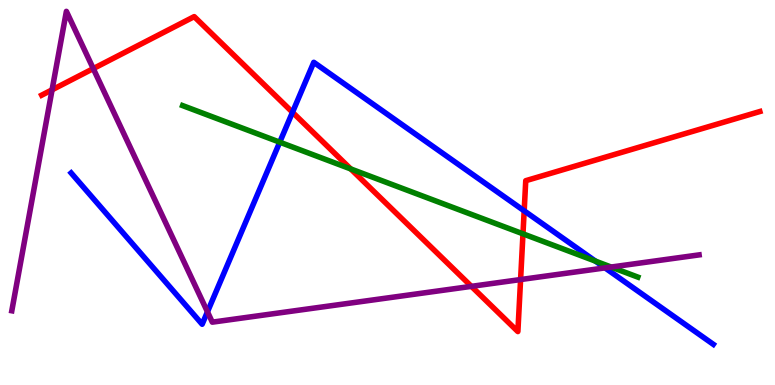[{'lines': ['blue', 'red'], 'intersections': [{'x': 3.77, 'y': 7.08}, {'x': 6.76, 'y': 4.52}]}, {'lines': ['green', 'red'], 'intersections': [{'x': 4.53, 'y': 5.61}, {'x': 6.75, 'y': 3.93}]}, {'lines': ['purple', 'red'], 'intersections': [{'x': 0.672, 'y': 7.67}, {'x': 1.2, 'y': 8.22}, {'x': 6.08, 'y': 2.56}, {'x': 6.72, 'y': 2.74}]}, {'lines': ['blue', 'green'], 'intersections': [{'x': 3.61, 'y': 6.31}, {'x': 7.68, 'y': 3.22}]}, {'lines': ['blue', 'purple'], 'intersections': [{'x': 2.68, 'y': 1.9}, {'x': 7.81, 'y': 3.04}]}, {'lines': ['green', 'purple'], 'intersections': [{'x': 7.89, 'y': 3.06}]}]